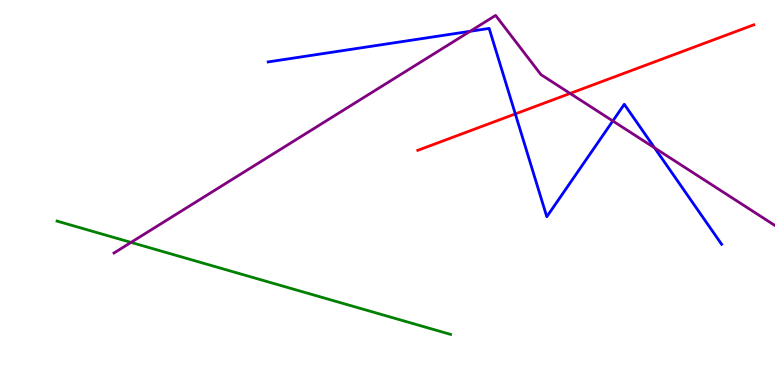[{'lines': ['blue', 'red'], 'intersections': [{'x': 6.65, 'y': 7.04}]}, {'lines': ['green', 'red'], 'intersections': []}, {'lines': ['purple', 'red'], 'intersections': [{'x': 7.36, 'y': 7.57}]}, {'lines': ['blue', 'green'], 'intersections': []}, {'lines': ['blue', 'purple'], 'intersections': [{'x': 6.07, 'y': 9.19}, {'x': 7.91, 'y': 6.86}, {'x': 8.45, 'y': 6.16}]}, {'lines': ['green', 'purple'], 'intersections': [{'x': 1.69, 'y': 3.7}]}]